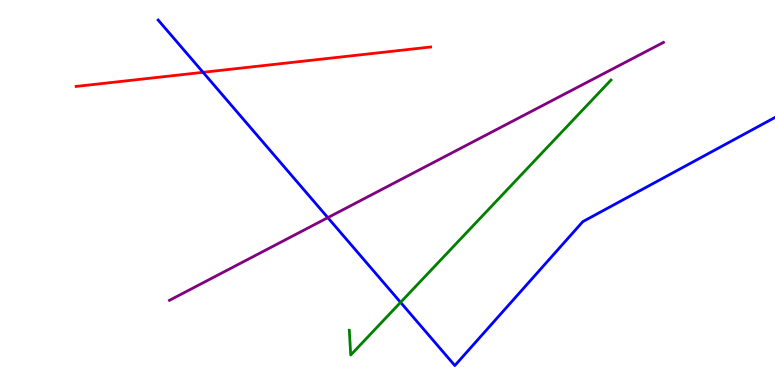[{'lines': ['blue', 'red'], 'intersections': [{'x': 2.62, 'y': 8.12}]}, {'lines': ['green', 'red'], 'intersections': []}, {'lines': ['purple', 'red'], 'intersections': []}, {'lines': ['blue', 'green'], 'intersections': [{'x': 5.17, 'y': 2.15}]}, {'lines': ['blue', 'purple'], 'intersections': [{'x': 4.23, 'y': 4.35}]}, {'lines': ['green', 'purple'], 'intersections': []}]